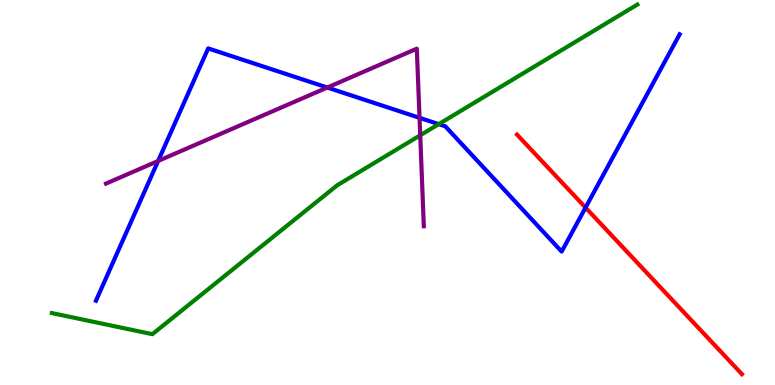[{'lines': ['blue', 'red'], 'intersections': [{'x': 7.56, 'y': 4.61}]}, {'lines': ['green', 'red'], 'intersections': []}, {'lines': ['purple', 'red'], 'intersections': []}, {'lines': ['blue', 'green'], 'intersections': [{'x': 5.66, 'y': 6.78}]}, {'lines': ['blue', 'purple'], 'intersections': [{'x': 2.04, 'y': 5.82}, {'x': 4.22, 'y': 7.73}, {'x': 5.41, 'y': 6.94}]}, {'lines': ['green', 'purple'], 'intersections': [{'x': 5.42, 'y': 6.49}]}]